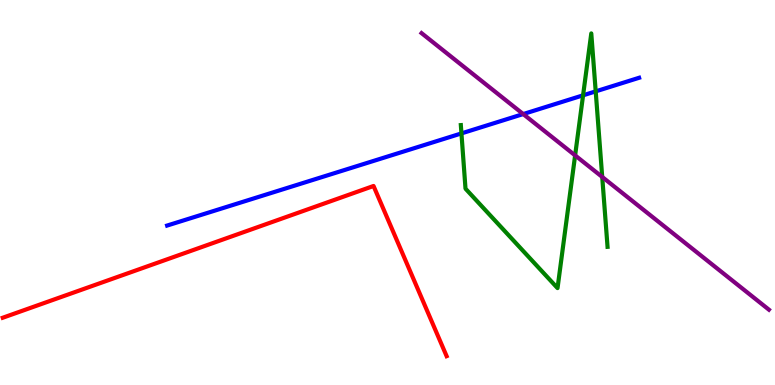[{'lines': ['blue', 'red'], 'intersections': []}, {'lines': ['green', 'red'], 'intersections': []}, {'lines': ['purple', 'red'], 'intersections': []}, {'lines': ['blue', 'green'], 'intersections': [{'x': 5.95, 'y': 6.54}, {'x': 7.52, 'y': 7.52}, {'x': 7.69, 'y': 7.63}]}, {'lines': ['blue', 'purple'], 'intersections': [{'x': 6.75, 'y': 7.04}]}, {'lines': ['green', 'purple'], 'intersections': [{'x': 7.42, 'y': 5.96}, {'x': 7.77, 'y': 5.4}]}]